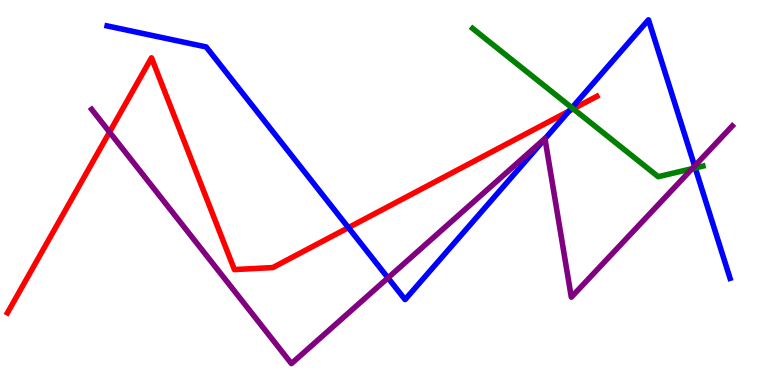[{'lines': ['blue', 'red'], 'intersections': [{'x': 4.5, 'y': 4.09}, {'x': 7.34, 'y': 7.12}]}, {'lines': ['green', 'red'], 'intersections': [{'x': 7.4, 'y': 7.17}]}, {'lines': ['purple', 'red'], 'intersections': [{'x': 1.41, 'y': 6.57}]}, {'lines': ['blue', 'green'], 'intersections': [{'x': 7.38, 'y': 7.2}, {'x': 8.97, 'y': 5.64}]}, {'lines': ['blue', 'purple'], 'intersections': [{'x': 5.01, 'y': 2.78}, {'x': 7.03, 'y': 6.4}, {'x': 8.96, 'y': 5.69}]}, {'lines': ['green', 'purple'], 'intersections': [{'x': 8.93, 'y': 5.62}]}]